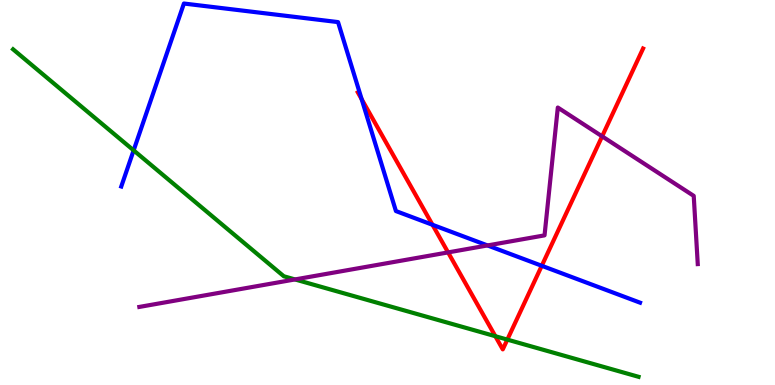[{'lines': ['blue', 'red'], 'intersections': [{'x': 4.67, 'y': 7.42}, {'x': 5.58, 'y': 4.16}, {'x': 6.99, 'y': 3.1}]}, {'lines': ['green', 'red'], 'intersections': [{'x': 6.39, 'y': 1.27}, {'x': 6.55, 'y': 1.18}]}, {'lines': ['purple', 'red'], 'intersections': [{'x': 5.78, 'y': 3.44}, {'x': 7.77, 'y': 6.46}]}, {'lines': ['blue', 'green'], 'intersections': [{'x': 1.72, 'y': 6.09}]}, {'lines': ['blue', 'purple'], 'intersections': [{'x': 6.29, 'y': 3.62}]}, {'lines': ['green', 'purple'], 'intersections': [{'x': 3.81, 'y': 2.74}]}]